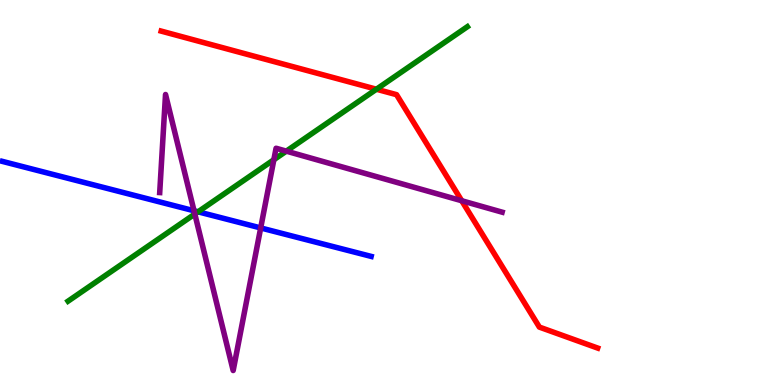[{'lines': ['blue', 'red'], 'intersections': []}, {'lines': ['green', 'red'], 'intersections': [{'x': 4.86, 'y': 7.68}]}, {'lines': ['purple', 'red'], 'intersections': [{'x': 5.96, 'y': 4.79}]}, {'lines': ['blue', 'green'], 'intersections': [{'x': 2.56, 'y': 4.5}]}, {'lines': ['blue', 'purple'], 'intersections': [{'x': 2.5, 'y': 4.53}, {'x': 3.36, 'y': 4.08}]}, {'lines': ['green', 'purple'], 'intersections': [{'x': 2.51, 'y': 4.44}, {'x': 3.53, 'y': 5.85}, {'x': 3.69, 'y': 6.07}]}]